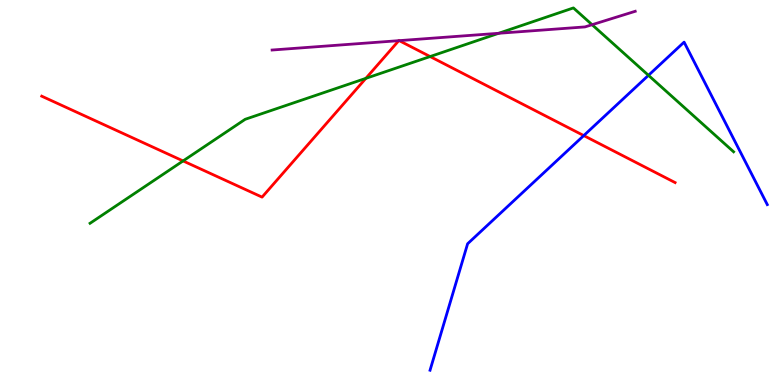[{'lines': ['blue', 'red'], 'intersections': [{'x': 7.53, 'y': 6.48}]}, {'lines': ['green', 'red'], 'intersections': [{'x': 2.36, 'y': 5.82}, {'x': 4.72, 'y': 7.96}, {'x': 5.55, 'y': 8.53}]}, {'lines': ['purple', 'red'], 'intersections': [{'x': 5.15, 'y': 8.94}, {'x': 5.15, 'y': 8.94}]}, {'lines': ['blue', 'green'], 'intersections': [{'x': 8.37, 'y': 8.04}]}, {'lines': ['blue', 'purple'], 'intersections': []}, {'lines': ['green', 'purple'], 'intersections': [{'x': 6.43, 'y': 9.14}, {'x': 7.64, 'y': 9.36}]}]